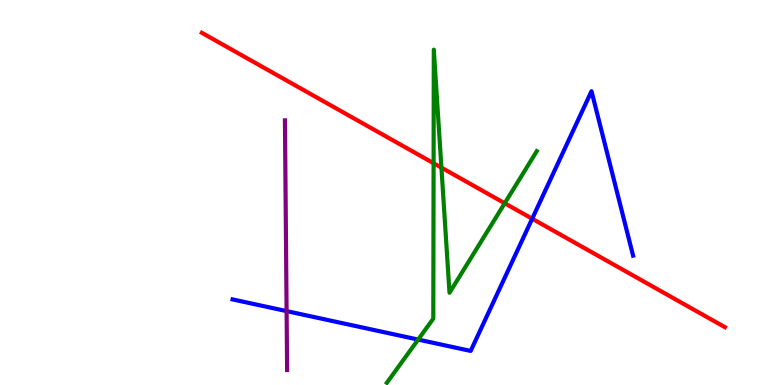[{'lines': ['blue', 'red'], 'intersections': [{'x': 6.87, 'y': 4.32}]}, {'lines': ['green', 'red'], 'intersections': [{'x': 5.59, 'y': 5.76}, {'x': 5.7, 'y': 5.65}, {'x': 6.51, 'y': 4.72}]}, {'lines': ['purple', 'red'], 'intersections': []}, {'lines': ['blue', 'green'], 'intersections': [{'x': 5.4, 'y': 1.18}]}, {'lines': ['blue', 'purple'], 'intersections': [{'x': 3.7, 'y': 1.92}]}, {'lines': ['green', 'purple'], 'intersections': []}]